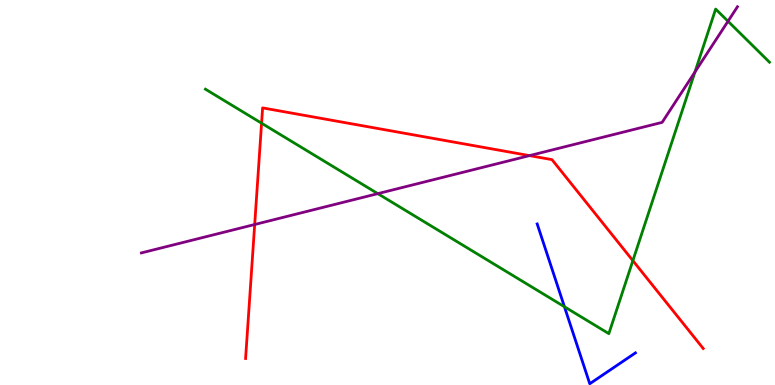[{'lines': ['blue', 'red'], 'intersections': []}, {'lines': ['green', 'red'], 'intersections': [{'x': 3.38, 'y': 6.8}, {'x': 8.17, 'y': 3.23}]}, {'lines': ['purple', 'red'], 'intersections': [{'x': 3.29, 'y': 4.17}, {'x': 6.83, 'y': 5.96}]}, {'lines': ['blue', 'green'], 'intersections': [{'x': 7.28, 'y': 2.03}]}, {'lines': ['blue', 'purple'], 'intersections': []}, {'lines': ['green', 'purple'], 'intersections': [{'x': 4.87, 'y': 4.97}, {'x': 8.97, 'y': 8.13}, {'x': 9.39, 'y': 9.45}]}]